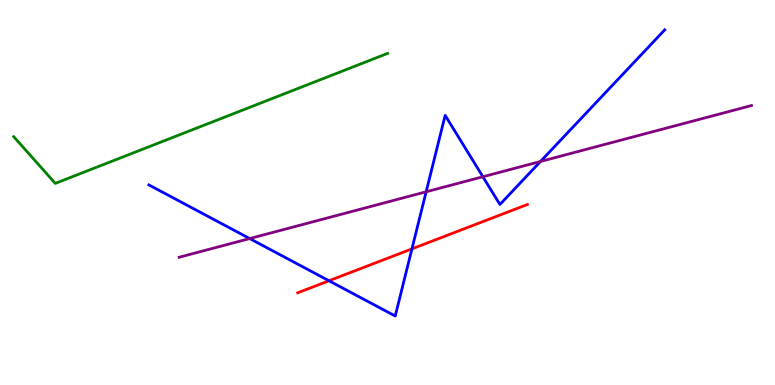[{'lines': ['blue', 'red'], 'intersections': [{'x': 4.24, 'y': 2.71}, {'x': 5.32, 'y': 3.54}]}, {'lines': ['green', 'red'], 'intersections': []}, {'lines': ['purple', 'red'], 'intersections': []}, {'lines': ['blue', 'green'], 'intersections': []}, {'lines': ['blue', 'purple'], 'intersections': [{'x': 3.22, 'y': 3.8}, {'x': 5.5, 'y': 5.02}, {'x': 6.23, 'y': 5.41}, {'x': 6.97, 'y': 5.81}]}, {'lines': ['green', 'purple'], 'intersections': []}]